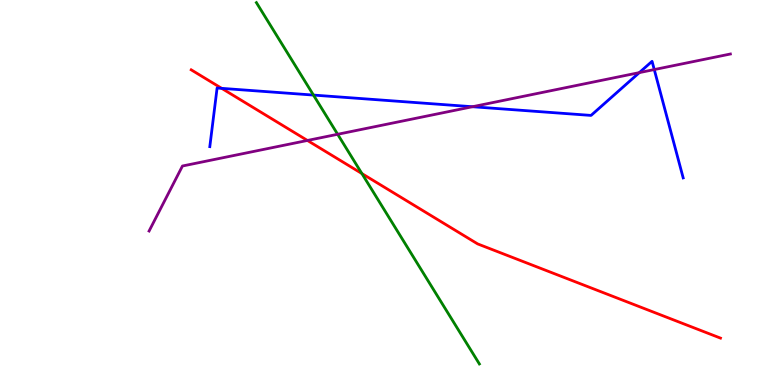[{'lines': ['blue', 'red'], 'intersections': [{'x': 2.86, 'y': 7.71}]}, {'lines': ['green', 'red'], 'intersections': [{'x': 4.67, 'y': 5.49}]}, {'lines': ['purple', 'red'], 'intersections': [{'x': 3.97, 'y': 6.35}]}, {'lines': ['blue', 'green'], 'intersections': [{'x': 4.04, 'y': 7.53}]}, {'lines': ['blue', 'purple'], 'intersections': [{'x': 6.1, 'y': 7.23}, {'x': 8.25, 'y': 8.11}, {'x': 8.44, 'y': 8.19}]}, {'lines': ['green', 'purple'], 'intersections': [{'x': 4.36, 'y': 6.51}]}]